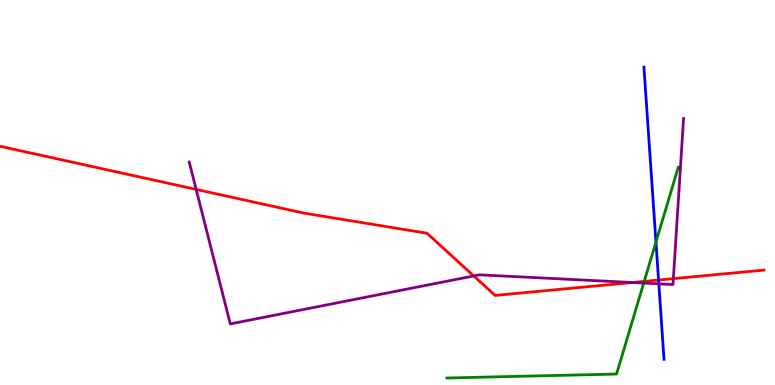[{'lines': ['blue', 'red'], 'intersections': [{'x': 8.5, 'y': 2.73}]}, {'lines': ['green', 'red'], 'intersections': [{'x': 8.31, 'y': 2.69}]}, {'lines': ['purple', 'red'], 'intersections': [{'x': 2.53, 'y': 5.08}, {'x': 6.11, 'y': 2.83}, {'x': 8.16, 'y': 2.66}, {'x': 8.69, 'y': 2.76}]}, {'lines': ['blue', 'green'], 'intersections': [{'x': 8.46, 'y': 3.71}]}, {'lines': ['blue', 'purple'], 'intersections': [{'x': 8.5, 'y': 2.63}]}, {'lines': ['green', 'purple'], 'intersections': [{'x': 8.31, 'y': 2.65}]}]